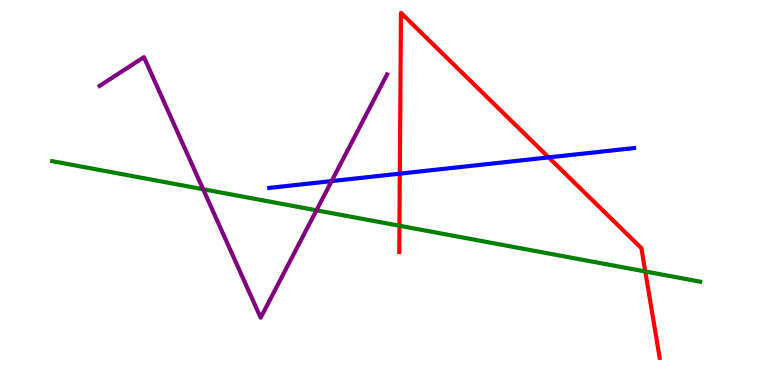[{'lines': ['blue', 'red'], 'intersections': [{'x': 5.16, 'y': 5.49}, {'x': 7.08, 'y': 5.91}]}, {'lines': ['green', 'red'], 'intersections': [{'x': 5.15, 'y': 4.14}, {'x': 8.33, 'y': 2.95}]}, {'lines': ['purple', 'red'], 'intersections': []}, {'lines': ['blue', 'green'], 'intersections': []}, {'lines': ['blue', 'purple'], 'intersections': [{'x': 4.28, 'y': 5.3}]}, {'lines': ['green', 'purple'], 'intersections': [{'x': 2.62, 'y': 5.09}, {'x': 4.08, 'y': 4.54}]}]